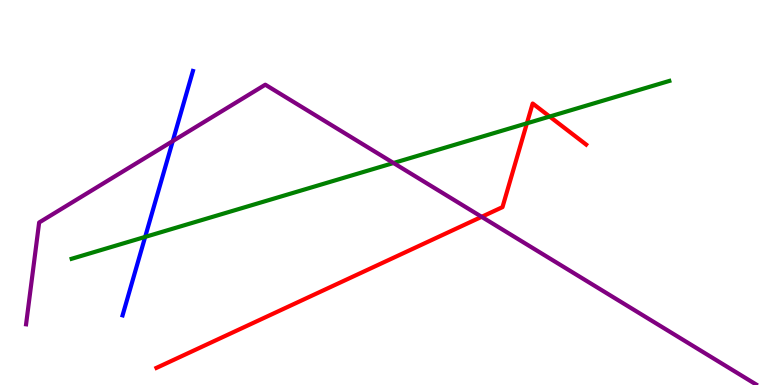[{'lines': ['blue', 'red'], 'intersections': []}, {'lines': ['green', 'red'], 'intersections': [{'x': 6.8, 'y': 6.8}, {'x': 7.09, 'y': 6.97}]}, {'lines': ['purple', 'red'], 'intersections': [{'x': 6.21, 'y': 4.37}]}, {'lines': ['blue', 'green'], 'intersections': [{'x': 1.87, 'y': 3.85}]}, {'lines': ['blue', 'purple'], 'intersections': [{'x': 2.23, 'y': 6.34}]}, {'lines': ['green', 'purple'], 'intersections': [{'x': 5.08, 'y': 5.77}]}]